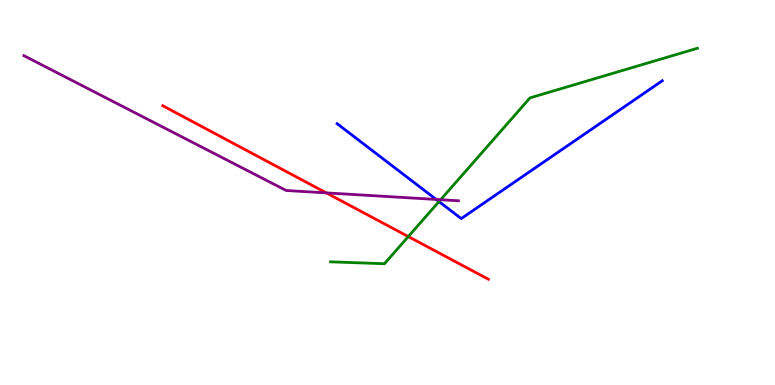[{'lines': ['blue', 'red'], 'intersections': []}, {'lines': ['green', 'red'], 'intersections': [{'x': 5.27, 'y': 3.86}]}, {'lines': ['purple', 'red'], 'intersections': [{'x': 4.21, 'y': 4.99}]}, {'lines': ['blue', 'green'], 'intersections': [{'x': 5.66, 'y': 4.76}]}, {'lines': ['blue', 'purple'], 'intersections': [{'x': 5.63, 'y': 4.82}]}, {'lines': ['green', 'purple'], 'intersections': [{'x': 5.69, 'y': 4.81}]}]